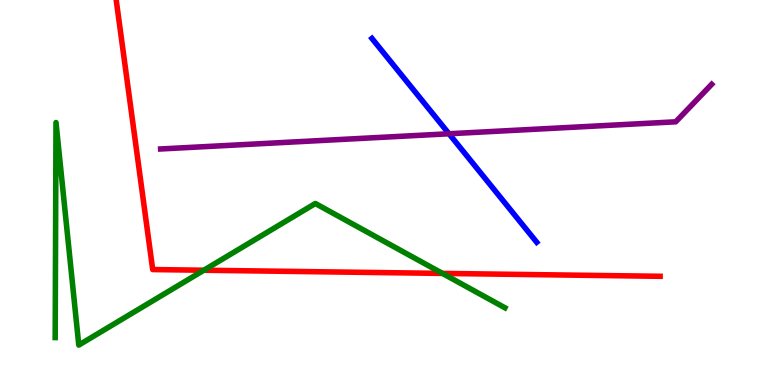[{'lines': ['blue', 'red'], 'intersections': []}, {'lines': ['green', 'red'], 'intersections': [{'x': 2.63, 'y': 2.98}, {'x': 5.71, 'y': 2.9}]}, {'lines': ['purple', 'red'], 'intersections': []}, {'lines': ['blue', 'green'], 'intersections': []}, {'lines': ['blue', 'purple'], 'intersections': [{'x': 5.79, 'y': 6.53}]}, {'lines': ['green', 'purple'], 'intersections': []}]